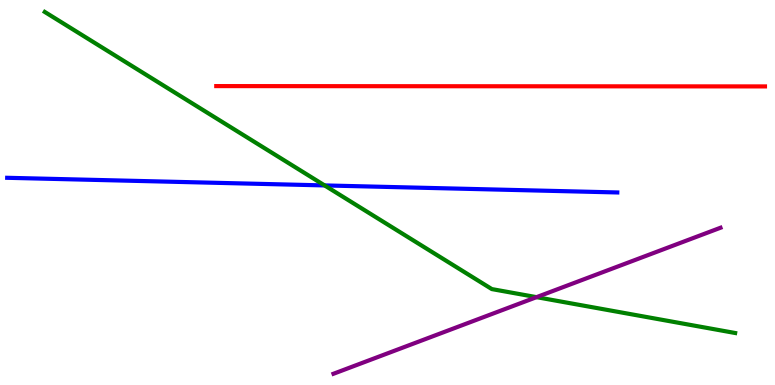[{'lines': ['blue', 'red'], 'intersections': []}, {'lines': ['green', 'red'], 'intersections': []}, {'lines': ['purple', 'red'], 'intersections': []}, {'lines': ['blue', 'green'], 'intersections': [{'x': 4.19, 'y': 5.18}]}, {'lines': ['blue', 'purple'], 'intersections': []}, {'lines': ['green', 'purple'], 'intersections': [{'x': 6.92, 'y': 2.28}]}]